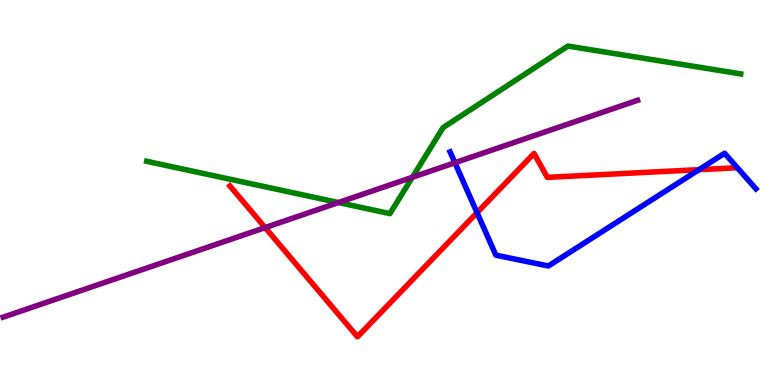[{'lines': ['blue', 'red'], 'intersections': [{'x': 6.16, 'y': 4.48}, {'x': 9.02, 'y': 5.59}]}, {'lines': ['green', 'red'], 'intersections': []}, {'lines': ['purple', 'red'], 'intersections': [{'x': 3.42, 'y': 4.09}]}, {'lines': ['blue', 'green'], 'intersections': []}, {'lines': ['blue', 'purple'], 'intersections': [{'x': 5.87, 'y': 5.77}]}, {'lines': ['green', 'purple'], 'intersections': [{'x': 4.37, 'y': 4.74}, {'x': 5.32, 'y': 5.4}]}]